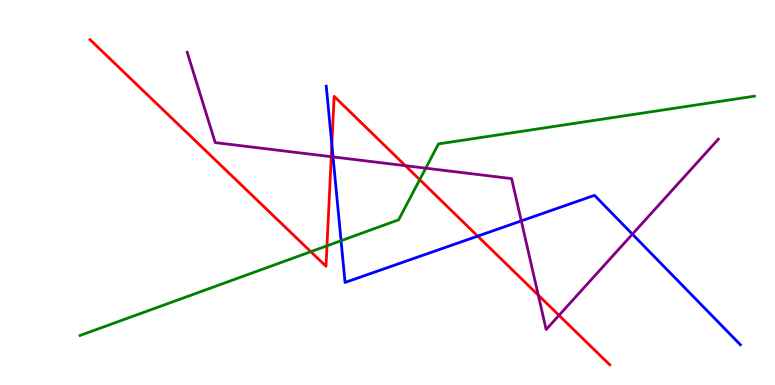[{'lines': ['blue', 'red'], 'intersections': [{'x': 4.28, 'y': 6.25}, {'x': 6.16, 'y': 3.87}]}, {'lines': ['green', 'red'], 'intersections': [{'x': 4.01, 'y': 3.46}, {'x': 4.22, 'y': 3.61}, {'x': 5.42, 'y': 5.33}]}, {'lines': ['purple', 'red'], 'intersections': [{'x': 4.27, 'y': 5.93}, {'x': 5.23, 'y': 5.7}, {'x': 6.95, 'y': 2.33}, {'x': 7.21, 'y': 1.81}]}, {'lines': ['blue', 'green'], 'intersections': [{'x': 4.4, 'y': 3.75}]}, {'lines': ['blue', 'purple'], 'intersections': [{'x': 4.3, 'y': 5.92}, {'x': 6.73, 'y': 4.26}, {'x': 8.16, 'y': 3.92}]}, {'lines': ['green', 'purple'], 'intersections': [{'x': 5.49, 'y': 5.63}]}]